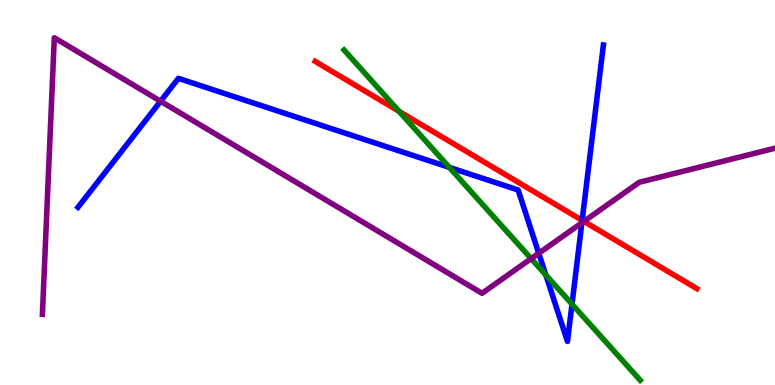[{'lines': ['blue', 'red'], 'intersections': [{'x': 7.51, 'y': 4.28}]}, {'lines': ['green', 'red'], 'intersections': [{'x': 5.15, 'y': 7.11}]}, {'lines': ['purple', 'red'], 'intersections': [{'x': 7.53, 'y': 4.25}]}, {'lines': ['blue', 'green'], 'intersections': [{'x': 5.8, 'y': 5.65}, {'x': 7.04, 'y': 2.86}, {'x': 7.38, 'y': 2.1}]}, {'lines': ['blue', 'purple'], 'intersections': [{'x': 2.07, 'y': 7.37}, {'x': 6.95, 'y': 3.42}, {'x': 7.51, 'y': 4.21}]}, {'lines': ['green', 'purple'], 'intersections': [{'x': 6.85, 'y': 3.28}]}]